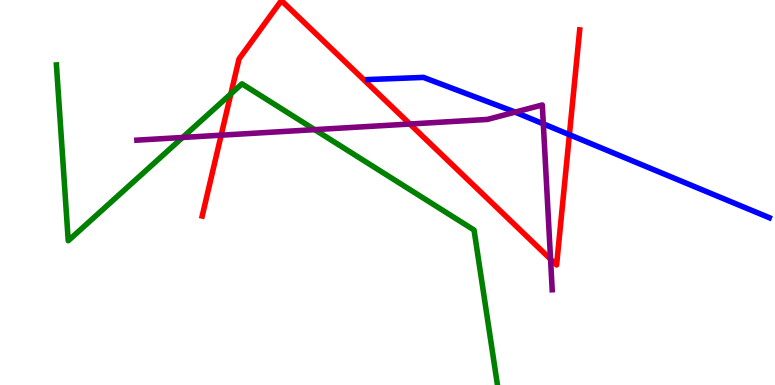[{'lines': ['blue', 'red'], 'intersections': [{'x': 7.35, 'y': 6.5}]}, {'lines': ['green', 'red'], 'intersections': [{'x': 2.98, 'y': 7.56}]}, {'lines': ['purple', 'red'], 'intersections': [{'x': 2.85, 'y': 6.49}, {'x': 5.29, 'y': 6.78}, {'x': 7.1, 'y': 3.27}]}, {'lines': ['blue', 'green'], 'intersections': []}, {'lines': ['blue', 'purple'], 'intersections': [{'x': 6.65, 'y': 7.09}, {'x': 7.01, 'y': 6.78}]}, {'lines': ['green', 'purple'], 'intersections': [{'x': 2.36, 'y': 6.43}, {'x': 4.06, 'y': 6.63}]}]